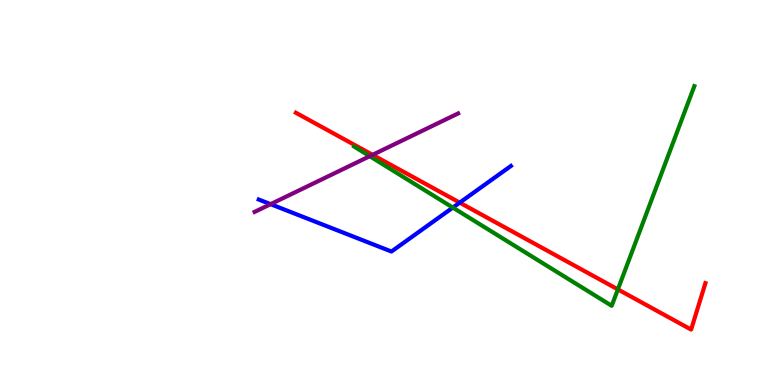[{'lines': ['blue', 'red'], 'intersections': [{'x': 5.93, 'y': 4.74}]}, {'lines': ['green', 'red'], 'intersections': [{'x': 7.97, 'y': 2.48}]}, {'lines': ['purple', 'red'], 'intersections': [{'x': 4.81, 'y': 5.98}]}, {'lines': ['blue', 'green'], 'intersections': [{'x': 5.84, 'y': 4.61}]}, {'lines': ['blue', 'purple'], 'intersections': [{'x': 3.49, 'y': 4.7}]}, {'lines': ['green', 'purple'], 'intersections': [{'x': 4.77, 'y': 5.94}]}]